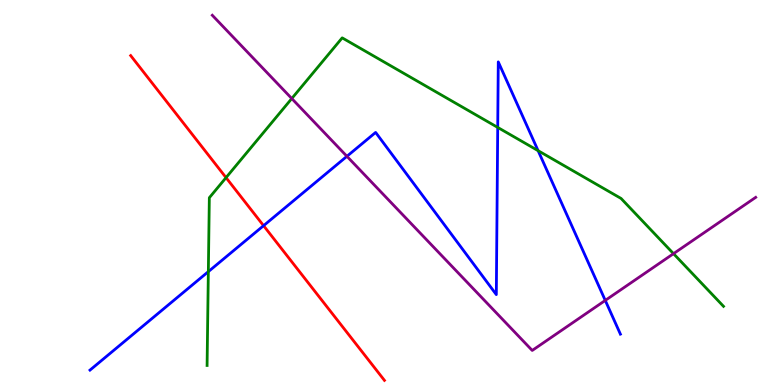[{'lines': ['blue', 'red'], 'intersections': [{'x': 3.4, 'y': 4.14}]}, {'lines': ['green', 'red'], 'intersections': [{'x': 2.92, 'y': 5.39}]}, {'lines': ['purple', 'red'], 'intersections': []}, {'lines': ['blue', 'green'], 'intersections': [{'x': 2.69, 'y': 2.94}, {'x': 6.42, 'y': 6.69}, {'x': 6.94, 'y': 6.09}]}, {'lines': ['blue', 'purple'], 'intersections': [{'x': 4.48, 'y': 5.94}, {'x': 7.81, 'y': 2.2}]}, {'lines': ['green', 'purple'], 'intersections': [{'x': 3.76, 'y': 7.44}, {'x': 8.69, 'y': 3.41}]}]